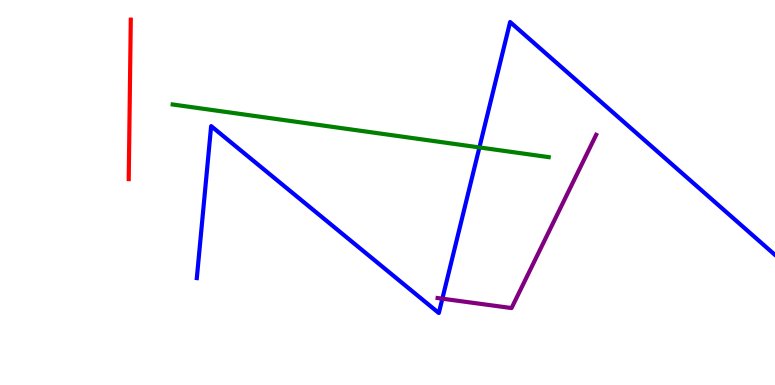[{'lines': ['blue', 'red'], 'intersections': []}, {'lines': ['green', 'red'], 'intersections': []}, {'lines': ['purple', 'red'], 'intersections': []}, {'lines': ['blue', 'green'], 'intersections': [{'x': 6.19, 'y': 6.17}]}, {'lines': ['blue', 'purple'], 'intersections': [{'x': 5.71, 'y': 2.24}]}, {'lines': ['green', 'purple'], 'intersections': []}]